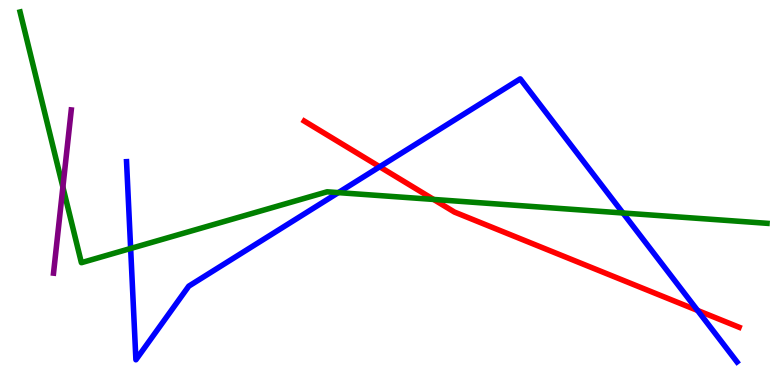[{'lines': ['blue', 'red'], 'intersections': [{'x': 4.9, 'y': 5.67}, {'x': 9.0, 'y': 1.94}]}, {'lines': ['green', 'red'], 'intersections': [{'x': 5.59, 'y': 4.82}]}, {'lines': ['purple', 'red'], 'intersections': []}, {'lines': ['blue', 'green'], 'intersections': [{'x': 1.69, 'y': 3.55}, {'x': 4.37, 'y': 5.0}, {'x': 8.04, 'y': 4.47}]}, {'lines': ['blue', 'purple'], 'intersections': []}, {'lines': ['green', 'purple'], 'intersections': [{'x': 0.811, 'y': 5.14}]}]